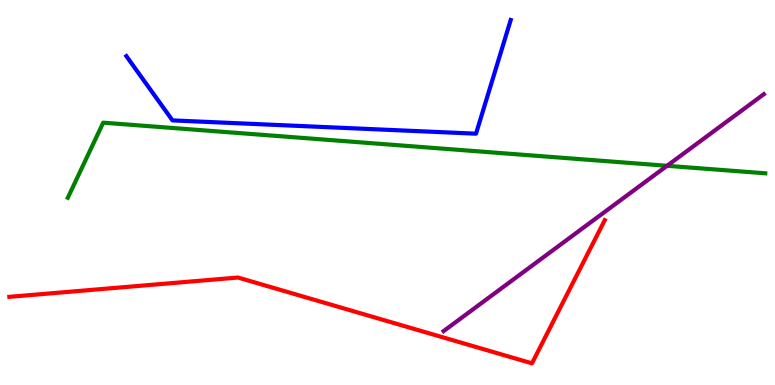[{'lines': ['blue', 'red'], 'intersections': []}, {'lines': ['green', 'red'], 'intersections': []}, {'lines': ['purple', 'red'], 'intersections': []}, {'lines': ['blue', 'green'], 'intersections': []}, {'lines': ['blue', 'purple'], 'intersections': []}, {'lines': ['green', 'purple'], 'intersections': [{'x': 8.61, 'y': 5.69}]}]